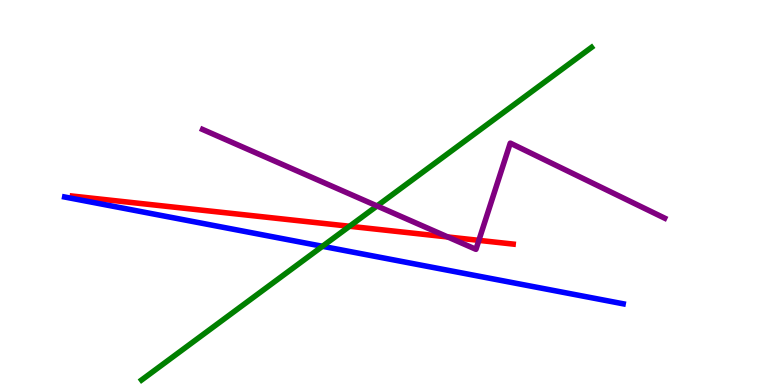[{'lines': ['blue', 'red'], 'intersections': []}, {'lines': ['green', 'red'], 'intersections': [{'x': 4.51, 'y': 4.12}]}, {'lines': ['purple', 'red'], 'intersections': [{'x': 5.78, 'y': 3.85}, {'x': 6.18, 'y': 3.76}]}, {'lines': ['blue', 'green'], 'intersections': [{'x': 4.16, 'y': 3.6}]}, {'lines': ['blue', 'purple'], 'intersections': []}, {'lines': ['green', 'purple'], 'intersections': [{'x': 4.86, 'y': 4.65}]}]